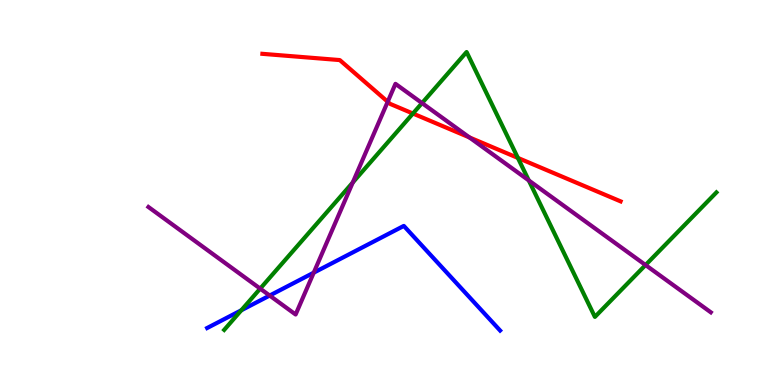[{'lines': ['blue', 'red'], 'intersections': []}, {'lines': ['green', 'red'], 'intersections': [{'x': 5.33, 'y': 7.05}, {'x': 6.68, 'y': 5.9}]}, {'lines': ['purple', 'red'], 'intersections': [{'x': 5.0, 'y': 7.36}, {'x': 6.06, 'y': 6.43}]}, {'lines': ['blue', 'green'], 'intersections': [{'x': 3.11, 'y': 1.94}]}, {'lines': ['blue', 'purple'], 'intersections': [{'x': 3.48, 'y': 2.32}, {'x': 4.05, 'y': 2.92}]}, {'lines': ['green', 'purple'], 'intersections': [{'x': 3.36, 'y': 2.5}, {'x': 4.55, 'y': 5.26}, {'x': 5.45, 'y': 7.32}, {'x': 6.82, 'y': 5.31}, {'x': 8.33, 'y': 3.12}]}]